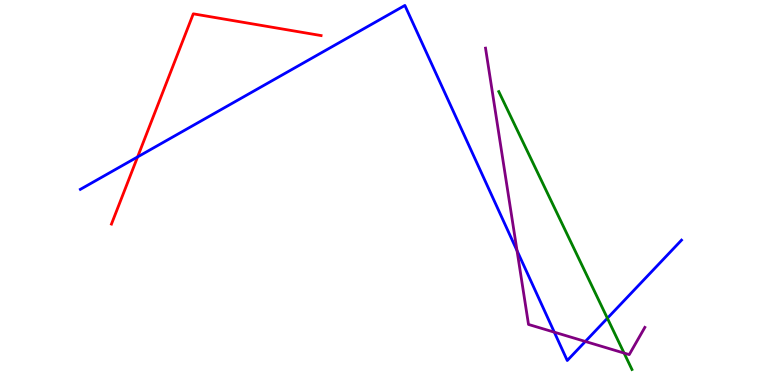[{'lines': ['blue', 'red'], 'intersections': [{'x': 1.78, 'y': 5.92}]}, {'lines': ['green', 'red'], 'intersections': []}, {'lines': ['purple', 'red'], 'intersections': []}, {'lines': ['blue', 'green'], 'intersections': [{'x': 7.84, 'y': 1.73}]}, {'lines': ['blue', 'purple'], 'intersections': [{'x': 6.67, 'y': 3.49}, {'x': 7.15, 'y': 1.37}, {'x': 7.55, 'y': 1.13}]}, {'lines': ['green', 'purple'], 'intersections': [{'x': 8.05, 'y': 0.829}]}]